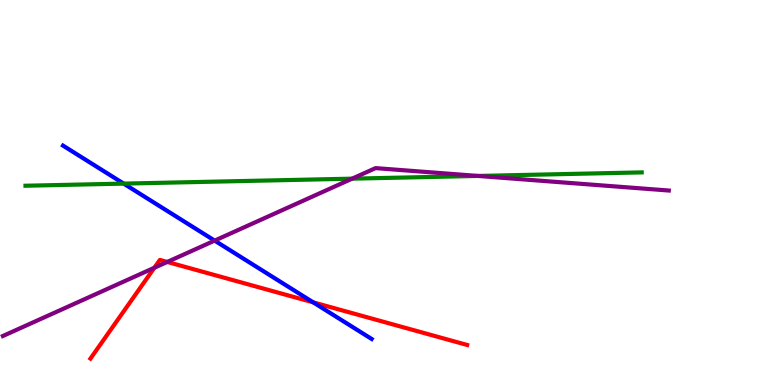[{'lines': ['blue', 'red'], 'intersections': [{'x': 4.04, 'y': 2.15}]}, {'lines': ['green', 'red'], 'intersections': []}, {'lines': ['purple', 'red'], 'intersections': [{'x': 1.99, 'y': 3.05}, {'x': 2.16, 'y': 3.2}]}, {'lines': ['blue', 'green'], 'intersections': [{'x': 1.6, 'y': 5.23}]}, {'lines': ['blue', 'purple'], 'intersections': [{'x': 2.77, 'y': 3.75}]}, {'lines': ['green', 'purple'], 'intersections': [{'x': 4.54, 'y': 5.36}, {'x': 6.17, 'y': 5.43}]}]